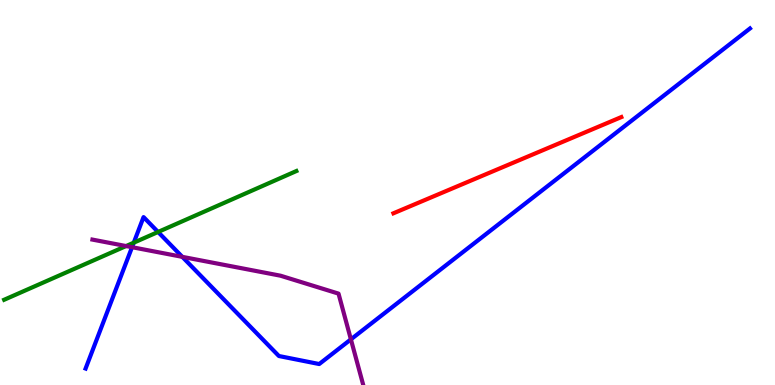[{'lines': ['blue', 'red'], 'intersections': []}, {'lines': ['green', 'red'], 'intersections': []}, {'lines': ['purple', 'red'], 'intersections': []}, {'lines': ['blue', 'green'], 'intersections': [{'x': 1.73, 'y': 3.7}, {'x': 2.04, 'y': 3.97}]}, {'lines': ['blue', 'purple'], 'intersections': [{'x': 1.7, 'y': 3.58}, {'x': 2.35, 'y': 3.33}, {'x': 4.53, 'y': 1.19}]}, {'lines': ['green', 'purple'], 'intersections': [{'x': 1.63, 'y': 3.61}]}]